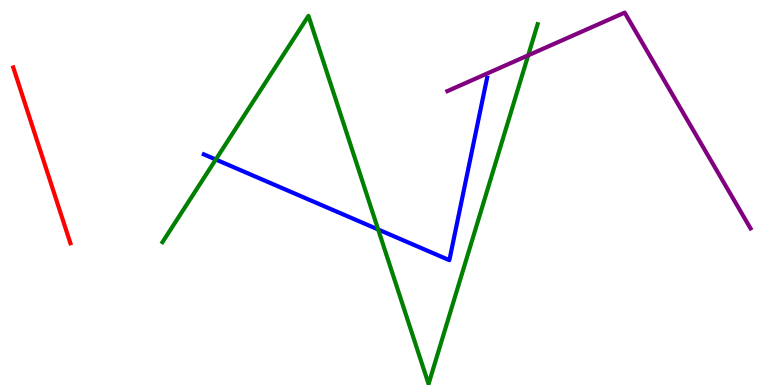[{'lines': ['blue', 'red'], 'intersections': []}, {'lines': ['green', 'red'], 'intersections': []}, {'lines': ['purple', 'red'], 'intersections': []}, {'lines': ['blue', 'green'], 'intersections': [{'x': 2.78, 'y': 5.86}, {'x': 4.88, 'y': 4.04}]}, {'lines': ['blue', 'purple'], 'intersections': []}, {'lines': ['green', 'purple'], 'intersections': [{'x': 6.82, 'y': 8.56}]}]